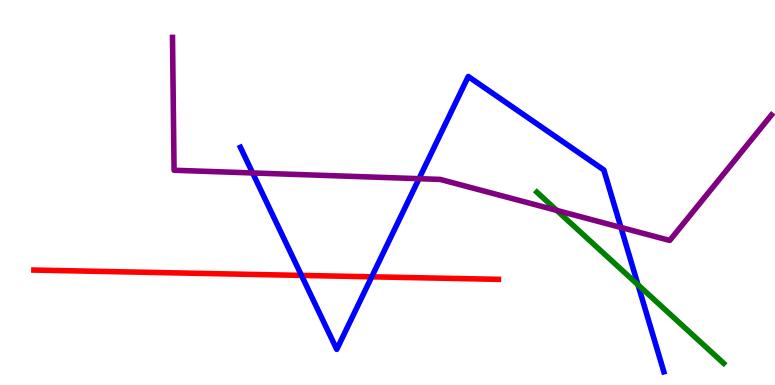[{'lines': ['blue', 'red'], 'intersections': [{'x': 3.89, 'y': 2.85}, {'x': 4.8, 'y': 2.81}]}, {'lines': ['green', 'red'], 'intersections': []}, {'lines': ['purple', 'red'], 'intersections': []}, {'lines': ['blue', 'green'], 'intersections': [{'x': 8.23, 'y': 2.6}]}, {'lines': ['blue', 'purple'], 'intersections': [{'x': 3.26, 'y': 5.51}, {'x': 5.41, 'y': 5.36}, {'x': 8.01, 'y': 4.09}]}, {'lines': ['green', 'purple'], 'intersections': [{'x': 7.18, 'y': 4.53}]}]